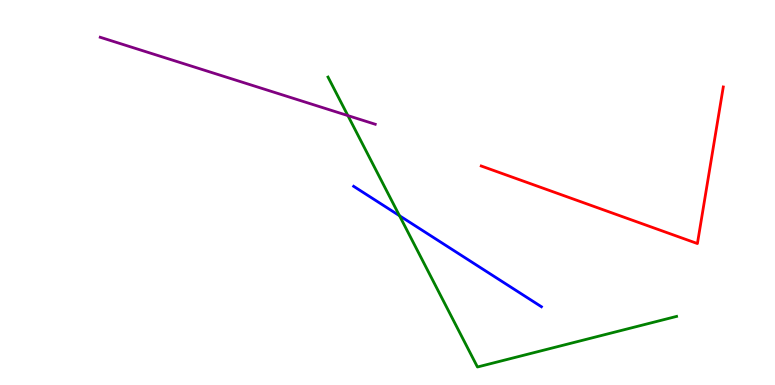[{'lines': ['blue', 'red'], 'intersections': []}, {'lines': ['green', 'red'], 'intersections': []}, {'lines': ['purple', 'red'], 'intersections': []}, {'lines': ['blue', 'green'], 'intersections': [{'x': 5.15, 'y': 4.4}]}, {'lines': ['blue', 'purple'], 'intersections': []}, {'lines': ['green', 'purple'], 'intersections': [{'x': 4.49, 'y': 7.0}]}]